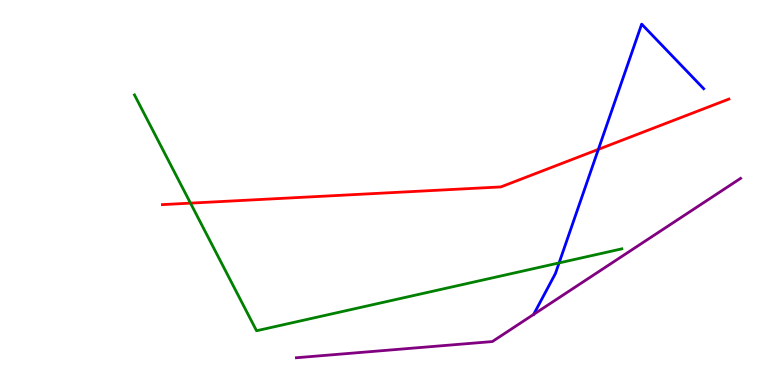[{'lines': ['blue', 'red'], 'intersections': [{'x': 7.72, 'y': 6.12}]}, {'lines': ['green', 'red'], 'intersections': [{'x': 2.46, 'y': 4.72}]}, {'lines': ['purple', 'red'], 'intersections': []}, {'lines': ['blue', 'green'], 'intersections': [{'x': 7.21, 'y': 3.17}]}, {'lines': ['blue', 'purple'], 'intersections': [{'x': 6.89, 'y': 1.83}]}, {'lines': ['green', 'purple'], 'intersections': []}]